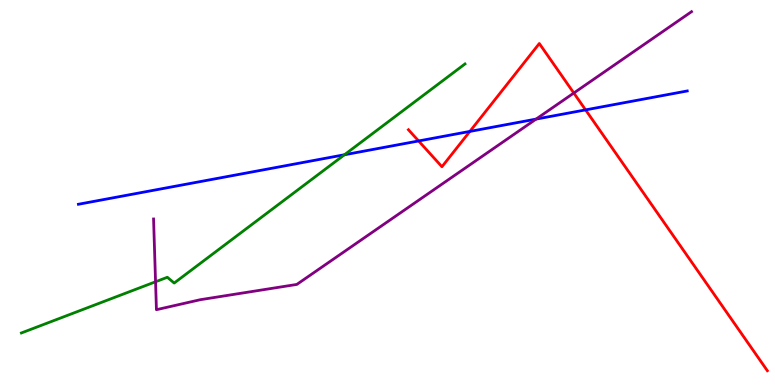[{'lines': ['blue', 'red'], 'intersections': [{'x': 5.4, 'y': 6.34}, {'x': 6.06, 'y': 6.59}, {'x': 7.56, 'y': 7.15}]}, {'lines': ['green', 'red'], 'intersections': []}, {'lines': ['purple', 'red'], 'intersections': [{'x': 7.4, 'y': 7.58}]}, {'lines': ['blue', 'green'], 'intersections': [{'x': 4.44, 'y': 5.98}]}, {'lines': ['blue', 'purple'], 'intersections': [{'x': 6.92, 'y': 6.91}]}, {'lines': ['green', 'purple'], 'intersections': [{'x': 2.01, 'y': 2.68}]}]